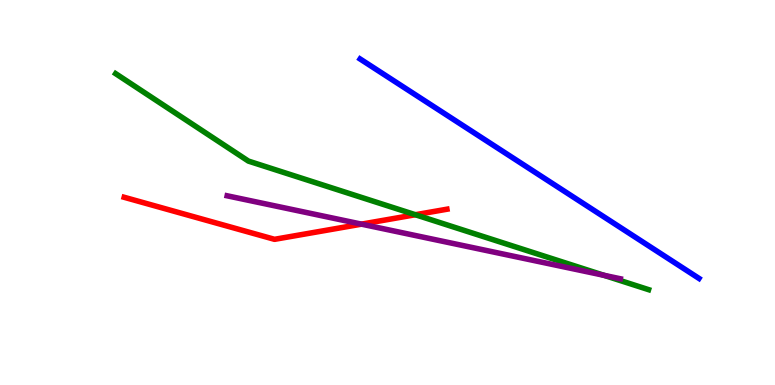[{'lines': ['blue', 'red'], 'intersections': []}, {'lines': ['green', 'red'], 'intersections': [{'x': 5.36, 'y': 4.42}]}, {'lines': ['purple', 'red'], 'intersections': [{'x': 4.66, 'y': 4.18}]}, {'lines': ['blue', 'green'], 'intersections': []}, {'lines': ['blue', 'purple'], 'intersections': []}, {'lines': ['green', 'purple'], 'intersections': [{'x': 7.79, 'y': 2.85}]}]